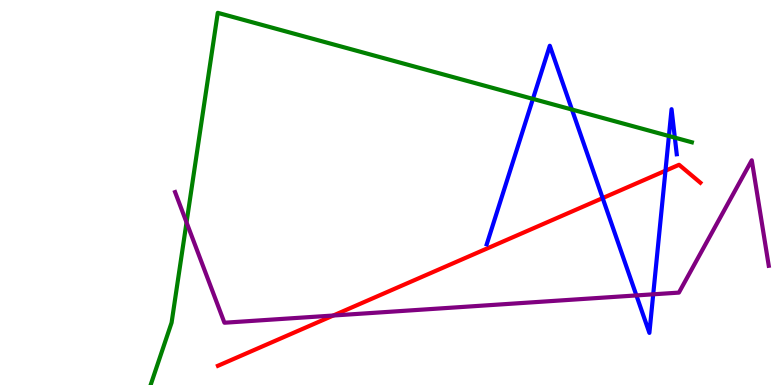[{'lines': ['blue', 'red'], 'intersections': [{'x': 7.78, 'y': 4.85}, {'x': 8.59, 'y': 5.57}]}, {'lines': ['green', 'red'], 'intersections': []}, {'lines': ['purple', 'red'], 'intersections': [{'x': 4.3, 'y': 1.8}]}, {'lines': ['blue', 'green'], 'intersections': [{'x': 6.88, 'y': 7.43}, {'x': 7.38, 'y': 7.15}, {'x': 8.63, 'y': 6.47}, {'x': 8.71, 'y': 6.43}]}, {'lines': ['blue', 'purple'], 'intersections': [{'x': 8.21, 'y': 2.33}, {'x': 8.43, 'y': 2.36}]}, {'lines': ['green', 'purple'], 'intersections': [{'x': 2.41, 'y': 4.22}]}]